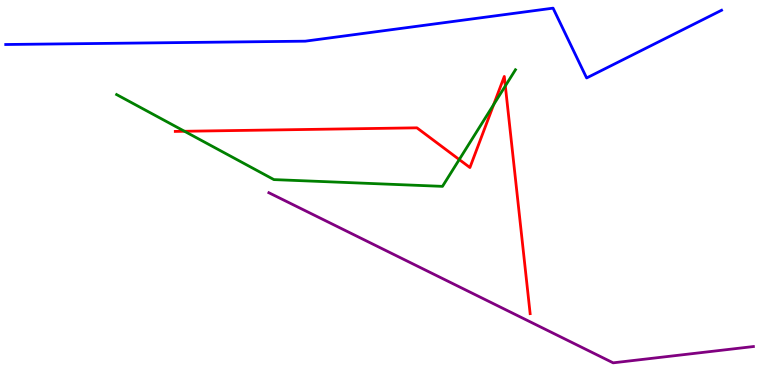[{'lines': ['blue', 'red'], 'intersections': []}, {'lines': ['green', 'red'], 'intersections': [{'x': 2.38, 'y': 6.59}, {'x': 5.93, 'y': 5.86}, {'x': 6.37, 'y': 7.28}, {'x': 6.52, 'y': 7.77}]}, {'lines': ['purple', 'red'], 'intersections': []}, {'lines': ['blue', 'green'], 'intersections': []}, {'lines': ['blue', 'purple'], 'intersections': []}, {'lines': ['green', 'purple'], 'intersections': []}]